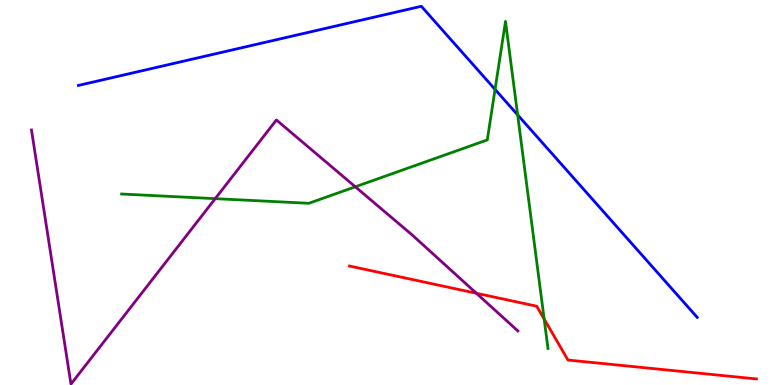[{'lines': ['blue', 'red'], 'intersections': []}, {'lines': ['green', 'red'], 'intersections': [{'x': 7.02, 'y': 1.71}]}, {'lines': ['purple', 'red'], 'intersections': [{'x': 6.15, 'y': 2.38}]}, {'lines': ['blue', 'green'], 'intersections': [{'x': 6.39, 'y': 7.68}, {'x': 6.68, 'y': 7.02}]}, {'lines': ['blue', 'purple'], 'intersections': []}, {'lines': ['green', 'purple'], 'intersections': [{'x': 2.78, 'y': 4.84}, {'x': 4.58, 'y': 5.15}]}]